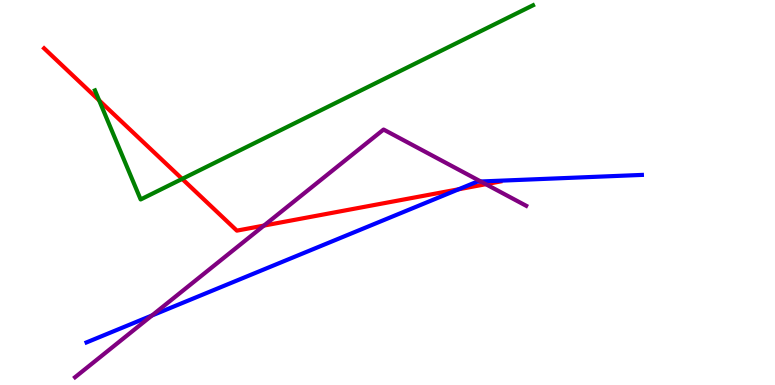[{'lines': ['blue', 'red'], 'intersections': [{'x': 5.92, 'y': 5.08}]}, {'lines': ['green', 'red'], 'intersections': [{'x': 1.28, 'y': 7.39}, {'x': 2.35, 'y': 5.35}]}, {'lines': ['purple', 'red'], 'intersections': [{'x': 3.41, 'y': 4.14}, {'x': 6.27, 'y': 5.22}]}, {'lines': ['blue', 'green'], 'intersections': []}, {'lines': ['blue', 'purple'], 'intersections': [{'x': 1.96, 'y': 1.81}, {'x': 6.2, 'y': 5.29}]}, {'lines': ['green', 'purple'], 'intersections': []}]